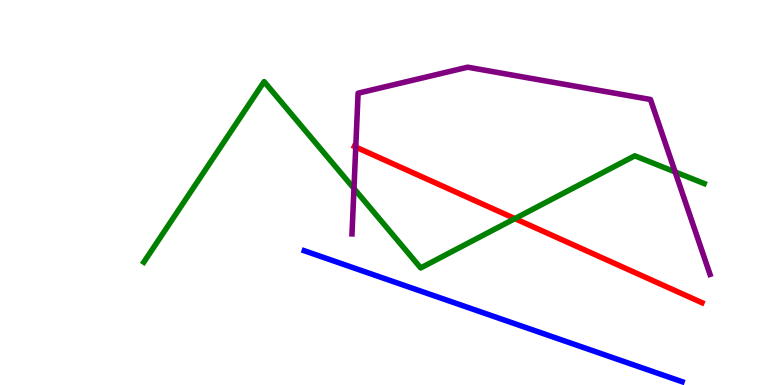[{'lines': ['blue', 'red'], 'intersections': []}, {'lines': ['green', 'red'], 'intersections': [{'x': 6.64, 'y': 4.32}]}, {'lines': ['purple', 'red'], 'intersections': [{'x': 4.59, 'y': 6.18}]}, {'lines': ['blue', 'green'], 'intersections': []}, {'lines': ['blue', 'purple'], 'intersections': []}, {'lines': ['green', 'purple'], 'intersections': [{'x': 4.57, 'y': 5.1}, {'x': 8.71, 'y': 5.53}]}]